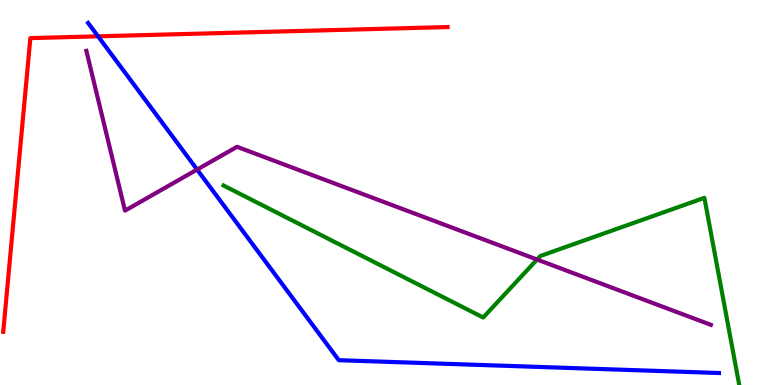[{'lines': ['blue', 'red'], 'intersections': [{'x': 1.27, 'y': 9.06}]}, {'lines': ['green', 'red'], 'intersections': []}, {'lines': ['purple', 'red'], 'intersections': []}, {'lines': ['blue', 'green'], 'intersections': []}, {'lines': ['blue', 'purple'], 'intersections': [{'x': 2.54, 'y': 5.6}]}, {'lines': ['green', 'purple'], 'intersections': [{'x': 6.93, 'y': 3.26}]}]